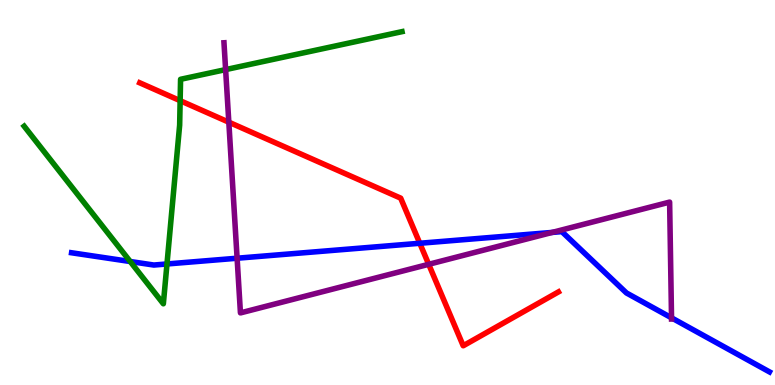[{'lines': ['blue', 'red'], 'intersections': [{'x': 5.42, 'y': 3.68}]}, {'lines': ['green', 'red'], 'intersections': [{'x': 2.32, 'y': 7.39}]}, {'lines': ['purple', 'red'], 'intersections': [{'x': 2.95, 'y': 6.83}, {'x': 5.53, 'y': 3.14}]}, {'lines': ['blue', 'green'], 'intersections': [{'x': 1.68, 'y': 3.21}, {'x': 2.15, 'y': 3.14}]}, {'lines': ['blue', 'purple'], 'intersections': [{'x': 3.06, 'y': 3.29}, {'x': 7.13, 'y': 3.96}, {'x': 8.66, 'y': 1.74}]}, {'lines': ['green', 'purple'], 'intersections': [{'x': 2.91, 'y': 8.19}]}]